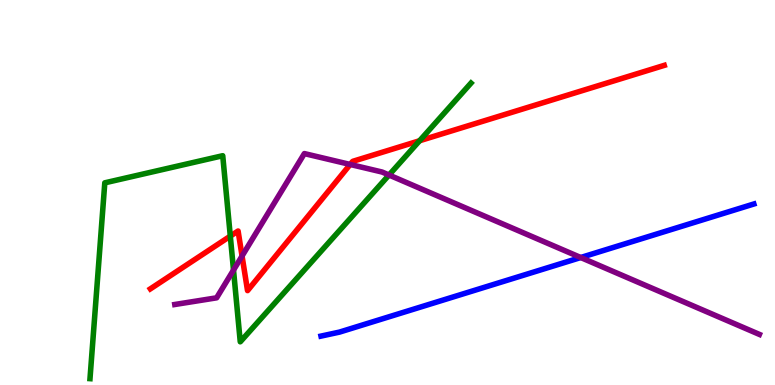[{'lines': ['blue', 'red'], 'intersections': []}, {'lines': ['green', 'red'], 'intersections': [{'x': 2.97, 'y': 3.87}, {'x': 5.41, 'y': 6.34}]}, {'lines': ['purple', 'red'], 'intersections': [{'x': 3.12, 'y': 3.35}, {'x': 4.52, 'y': 5.73}]}, {'lines': ['blue', 'green'], 'intersections': []}, {'lines': ['blue', 'purple'], 'intersections': [{'x': 7.49, 'y': 3.31}]}, {'lines': ['green', 'purple'], 'intersections': [{'x': 3.01, 'y': 2.98}, {'x': 5.02, 'y': 5.45}]}]